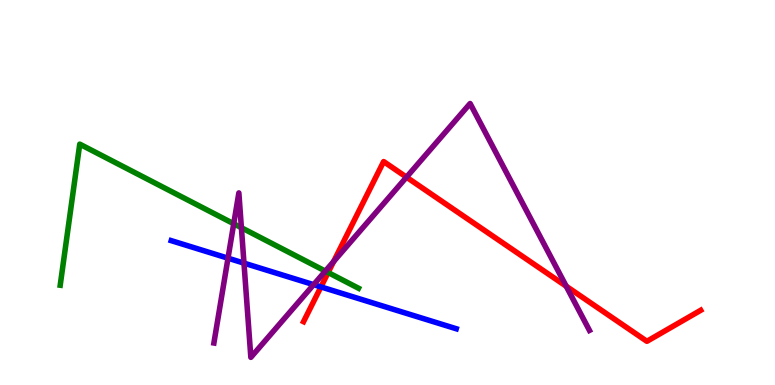[{'lines': ['blue', 'red'], 'intersections': [{'x': 4.14, 'y': 2.55}]}, {'lines': ['green', 'red'], 'intersections': [{'x': 4.23, 'y': 2.92}]}, {'lines': ['purple', 'red'], 'intersections': [{'x': 4.31, 'y': 3.21}, {'x': 5.25, 'y': 5.4}, {'x': 7.31, 'y': 2.57}]}, {'lines': ['blue', 'green'], 'intersections': []}, {'lines': ['blue', 'purple'], 'intersections': [{'x': 2.94, 'y': 3.29}, {'x': 3.15, 'y': 3.17}, {'x': 4.05, 'y': 2.61}]}, {'lines': ['green', 'purple'], 'intersections': [{'x': 3.02, 'y': 4.19}, {'x': 3.11, 'y': 4.09}, {'x': 4.2, 'y': 2.96}]}]